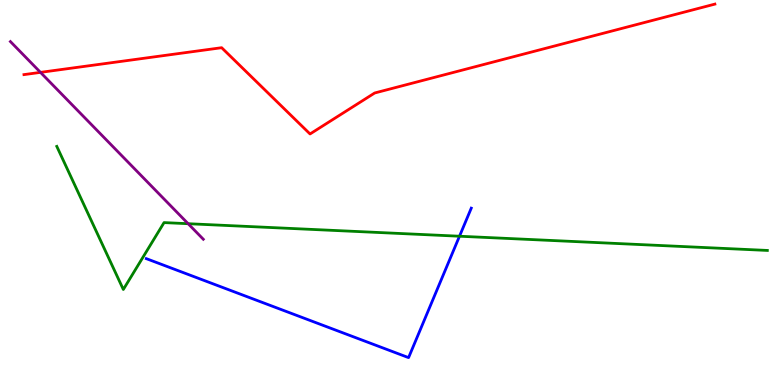[{'lines': ['blue', 'red'], 'intersections': []}, {'lines': ['green', 'red'], 'intersections': []}, {'lines': ['purple', 'red'], 'intersections': [{'x': 0.522, 'y': 8.12}]}, {'lines': ['blue', 'green'], 'intersections': [{'x': 5.93, 'y': 3.86}]}, {'lines': ['blue', 'purple'], 'intersections': []}, {'lines': ['green', 'purple'], 'intersections': [{'x': 2.43, 'y': 4.19}]}]